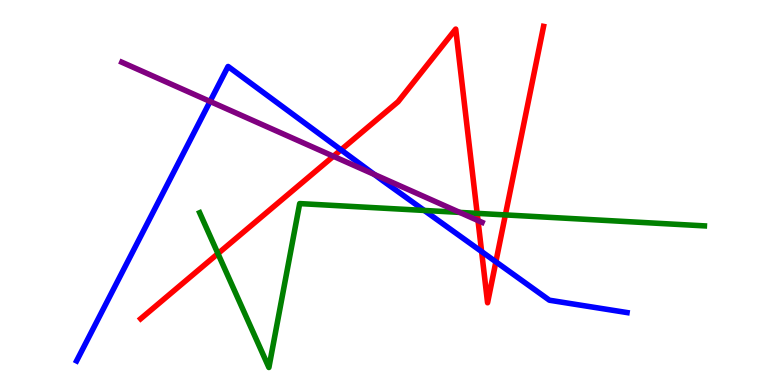[{'lines': ['blue', 'red'], 'intersections': [{'x': 4.4, 'y': 6.11}, {'x': 6.21, 'y': 3.47}, {'x': 6.4, 'y': 3.2}]}, {'lines': ['green', 'red'], 'intersections': [{'x': 2.81, 'y': 3.41}, {'x': 6.16, 'y': 4.46}, {'x': 6.52, 'y': 4.42}]}, {'lines': ['purple', 'red'], 'intersections': [{'x': 4.3, 'y': 5.94}, {'x': 6.17, 'y': 4.27}]}, {'lines': ['blue', 'green'], 'intersections': [{'x': 5.47, 'y': 4.53}]}, {'lines': ['blue', 'purple'], 'intersections': [{'x': 2.71, 'y': 7.37}, {'x': 4.83, 'y': 5.47}]}, {'lines': ['green', 'purple'], 'intersections': [{'x': 5.93, 'y': 4.48}]}]